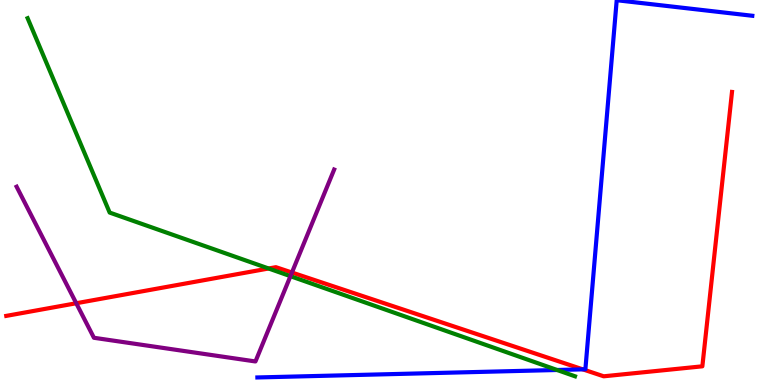[{'lines': ['blue', 'red'], 'intersections': [{'x': 7.52, 'y': 0.406}]}, {'lines': ['green', 'red'], 'intersections': [{'x': 3.47, 'y': 3.03}]}, {'lines': ['purple', 'red'], 'intersections': [{'x': 0.984, 'y': 2.12}, {'x': 3.77, 'y': 2.92}]}, {'lines': ['blue', 'green'], 'intersections': [{'x': 7.19, 'y': 0.39}]}, {'lines': ['blue', 'purple'], 'intersections': []}, {'lines': ['green', 'purple'], 'intersections': [{'x': 3.75, 'y': 2.83}]}]